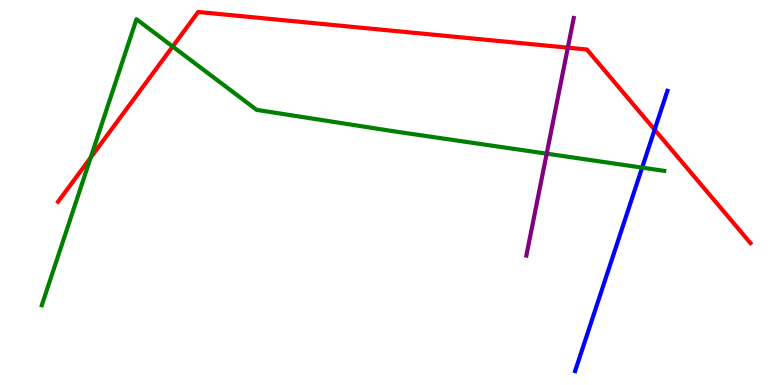[{'lines': ['blue', 'red'], 'intersections': [{'x': 8.45, 'y': 6.63}]}, {'lines': ['green', 'red'], 'intersections': [{'x': 1.17, 'y': 5.91}, {'x': 2.23, 'y': 8.79}]}, {'lines': ['purple', 'red'], 'intersections': [{'x': 7.33, 'y': 8.76}]}, {'lines': ['blue', 'green'], 'intersections': [{'x': 8.29, 'y': 5.65}]}, {'lines': ['blue', 'purple'], 'intersections': []}, {'lines': ['green', 'purple'], 'intersections': [{'x': 7.05, 'y': 6.01}]}]